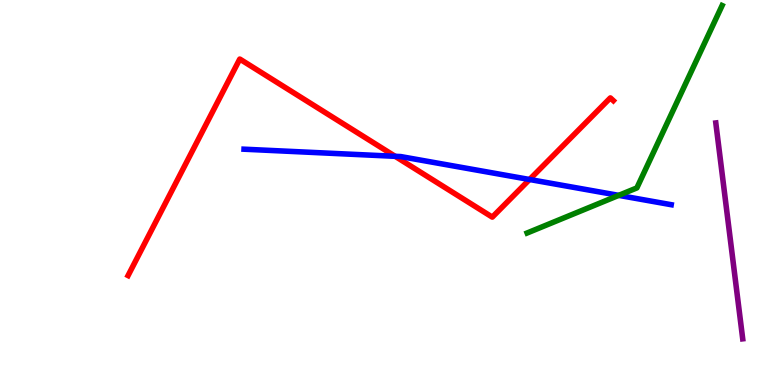[{'lines': ['blue', 'red'], 'intersections': [{'x': 5.1, 'y': 5.94}, {'x': 6.83, 'y': 5.34}]}, {'lines': ['green', 'red'], 'intersections': []}, {'lines': ['purple', 'red'], 'intersections': []}, {'lines': ['blue', 'green'], 'intersections': [{'x': 7.98, 'y': 4.93}]}, {'lines': ['blue', 'purple'], 'intersections': []}, {'lines': ['green', 'purple'], 'intersections': []}]